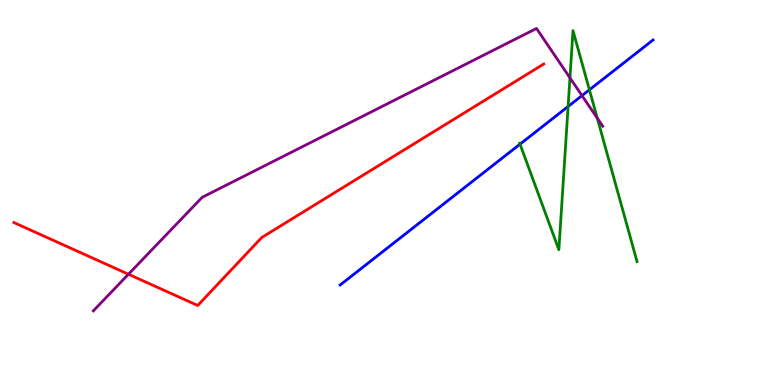[{'lines': ['blue', 'red'], 'intersections': []}, {'lines': ['green', 'red'], 'intersections': []}, {'lines': ['purple', 'red'], 'intersections': [{'x': 1.66, 'y': 2.88}]}, {'lines': ['blue', 'green'], 'intersections': [{'x': 6.71, 'y': 6.26}, {'x': 7.33, 'y': 7.23}, {'x': 7.61, 'y': 7.67}]}, {'lines': ['blue', 'purple'], 'intersections': [{'x': 7.51, 'y': 7.52}]}, {'lines': ['green', 'purple'], 'intersections': [{'x': 7.35, 'y': 7.98}, {'x': 7.71, 'y': 6.93}]}]